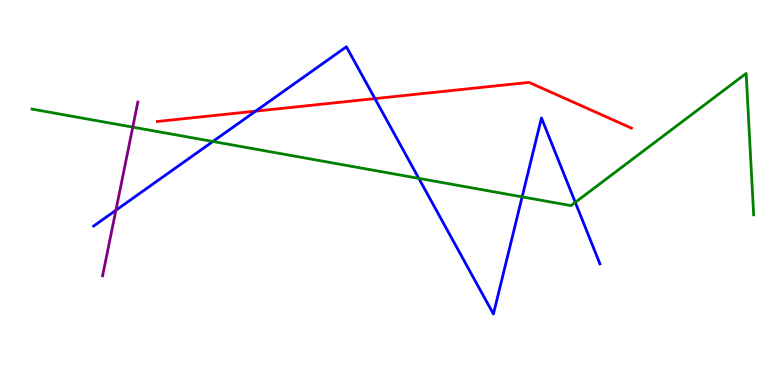[{'lines': ['blue', 'red'], 'intersections': [{'x': 3.3, 'y': 7.11}, {'x': 4.84, 'y': 7.44}]}, {'lines': ['green', 'red'], 'intersections': []}, {'lines': ['purple', 'red'], 'intersections': []}, {'lines': ['blue', 'green'], 'intersections': [{'x': 2.75, 'y': 6.33}, {'x': 5.4, 'y': 5.37}, {'x': 6.74, 'y': 4.89}, {'x': 7.42, 'y': 4.74}]}, {'lines': ['blue', 'purple'], 'intersections': [{'x': 1.5, 'y': 4.54}]}, {'lines': ['green', 'purple'], 'intersections': [{'x': 1.71, 'y': 6.7}]}]